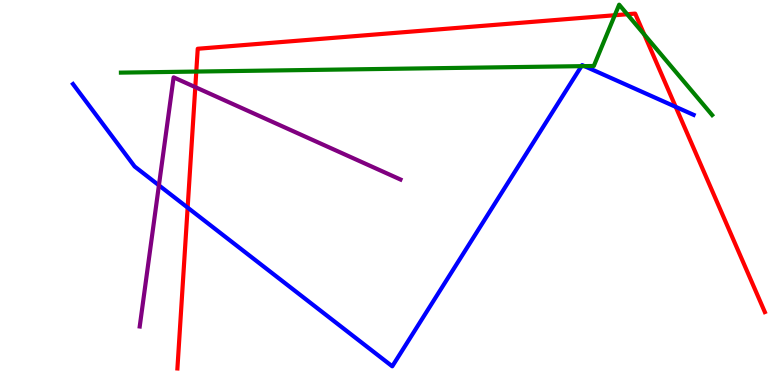[{'lines': ['blue', 'red'], 'intersections': [{'x': 2.42, 'y': 4.61}, {'x': 8.72, 'y': 7.22}]}, {'lines': ['green', 'red'], 'intersections': [{'x': 2.53, 'y': 8.14}, {'x': 7.93, 'y': 9.6}, {'x': 8.09, 'y': 9.63}, {'x': 8.31, 'y': 9.11}]}, {'lines': ['purple', 'red'], 'intersections': [{'x': 2.52, 'y': 7.74}]}, {'lines': ['blue', 'green'], 'intersections': [{'x': 7.5, 'y': 8.28}, {'x': 7.54, 'y': 8.28}]}, {'lines': ['blue', 'purple'], 'intersections': [{'x': 2.05, 'y': 5.19}]}, {'lines': ['green', 'purple'], 'intersections': []}]